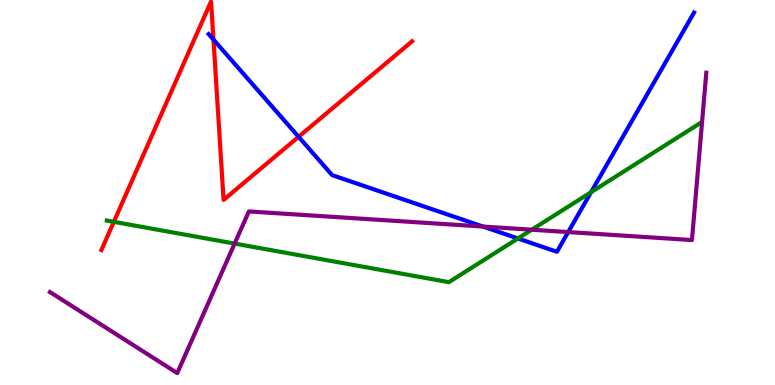[{'lines': ['blue', 'red'], 'intersections': [{'x': 2.75, 'y': 8.97}, {'x': 3.85, 'y': 6.45}]}, {'lines': ['green', 'red'], 'intersections': [{'x': 1.47, 'y': 4.24}]}, {'lines': ['purple', 'red'], 'intersections': []}, {'lines': ['blue', 'green'], 'intersections': [{'x': 6.68, 'y': 3.81}, {'x': 7.63, 'y': 5.01}]}, {'lines': ['blue', 'purple'], 'intersections': [{'x': 6.23, 'y': 4.12}, {'x': 7.33, 'y': 3.97}]}, {'lines': ['green', 'purple'], 'intersections': [{'x': 3.03, 'y': 3.67}, {'x': 6.86, 'y': 4.03}]}]